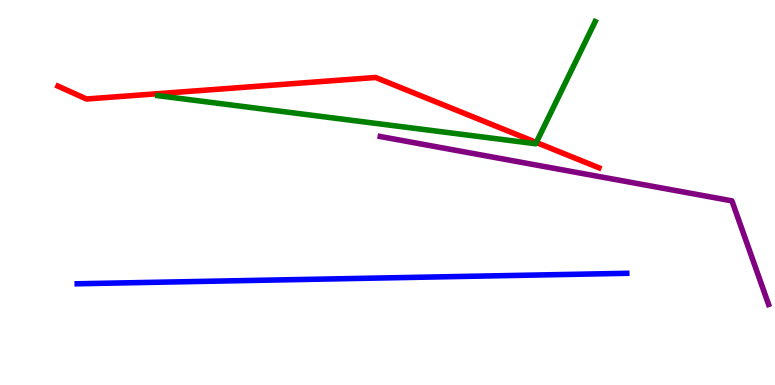[{'lines': ['blue', 'red'], 'intersections': []}, {'lines': ['green', 'red'], 'intersections': [{'x': 6.92, 'y': 6.3}]}, {'lines': ['purple', 'red'], 'intersections': []}, {'lines': ['blue', 'green'], 'intersections': []}, {'lines': ['blue', 'purple'], 'intersections': []}, {'lines': ['green', 'purple'], 'intersections': []}]